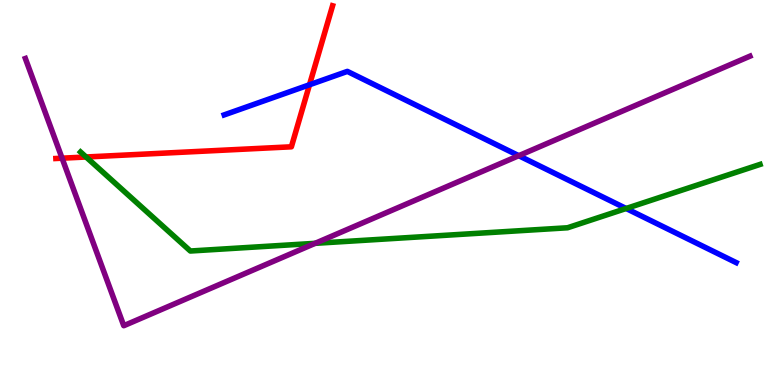[{'lines': ['blue', 'red'], 'intersections': [{'x': 3.99, 'y': 7.8}]}, {'lines': ['green', 'red'], 'intersections': [{'x': 1.11, 'y': 5.92}]}, {'lines': ['purple', 'red'], 'intersections': [{'x': 0.801, 'y': 5.89}]}, {'lines': ['blue', 'green'], 'intersections': [{'x': 8.08, 'y': 4.58}]}, {'lines': ['blue', 'purple'], 'intersections': [{'x': 6.69, 'y': 5.96}]}, {'lines': ['green', 'purple'], 'intersections': [{'x': 4.07, 'y': 3.68}]}]